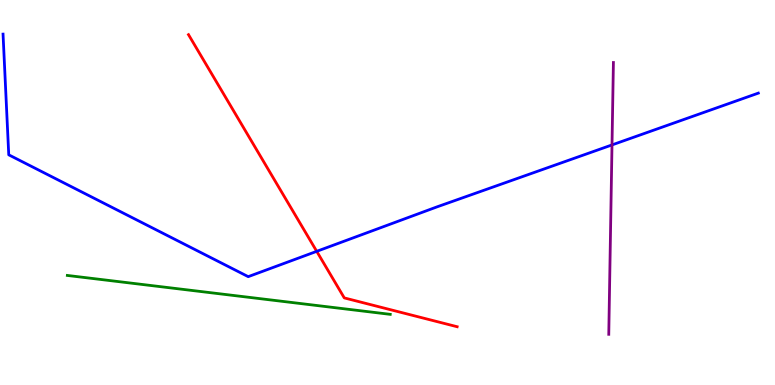[{'lines': ['blue', 'red'], 'intersections': [{'x': 4.09, 'y': 3.47}]}, {'lines': ['green', 'red'], 'intersections': []}, {'lines': ['purple', 'red'], 'intersections': []}, {'lines': ['blue', 'green'], 'intersections': []}, {'lines': ['blue', 'purple'], 'intersections': [{'x': 7.9, 'y': 6.24}]}, {'lines': ['green', 'purple'], 'intersections': []}]